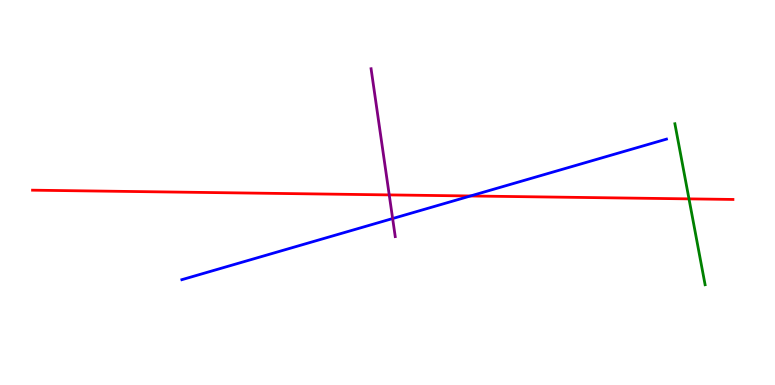[{'lines': ['blue', 'red'], 'intersections': [{'x': 6.07, 'y': 4.91}]}, {'lines': ['green', 'red'], 'intersections': [{'x': 8.89, 'y': 4.83}]}, {'lines': ['purple', 'red'], 'intersections': [{'x': 5.02, 'y': 4.94}]}, {'lines': ['blue', 'green'], 'intersections': []}, {'lines': ['blue', 'purple'], 'intersections': [{'x': 5.07, 'y': 4.32}]}, {'lines': ['green', 'purple'], 'intersections': []}]